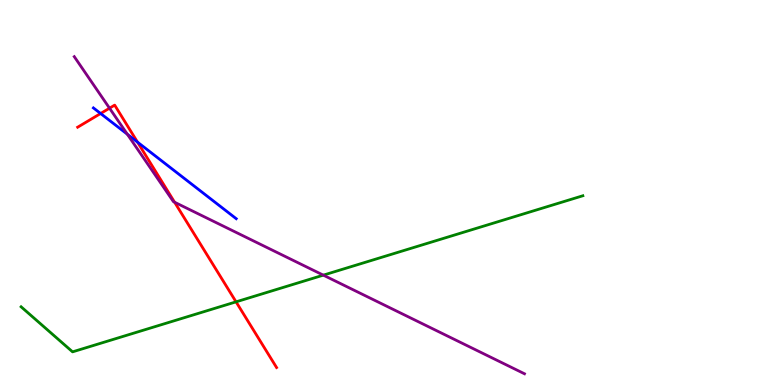[{'lines': ['blue', 'red'], 'intersections': [{'x': 1.3, 'y': 7.05}, {'x': 1.77, 'y': 6.31}]}, {'lines': ['green', 'red'], 'intersections': [{'x': 3.05, 'y': 2.16}]}, {'lines': ['purple', 'red'], 'intersections': [{'x': 1.41, 'y': 7.19}, {'x': 2.25, 'y': 4.75}]}, {'lines': ['blue', 'green'], 'intersections': []}, {'lines': ['blue', 'purple'], 'intersections': [{'x': 1.64, 'y': 6.51}]}, {'lines': ['green', 'purple'], 'intersections': [{'x': 4.17, 'y': 2.85}]}]